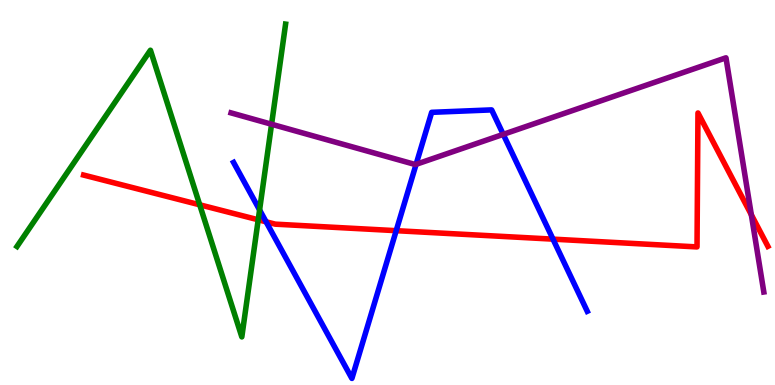[{'lines': ['blue', 'red'], 'intersections': [{'x': 3.43, 'y': 4.24}, {'x': 5.11, 'y': 4.01}, {'x': 7.14, 'y': 3.79}]}, {'lines': ['green', 'red'], 'intersections': [{'x': 2.58, 'y': 4.68}, {'x': 3.33, 'y': 4.29}]}, {'lines': ['purple', 'red'], 'intersections': [{'x': 9.69, 'y': 4.42}]}, {'lines': ['blue', 'green'], 'intersections': [{'x': 3.35, 'y': 4.55}]}, {'lines': ['blue', 'purple'], 'intersections': [{'x': 5.37, 'y': 5.73}, {'x': 6.49, 'y': 6.51}]}, {'lines': ['green', 'purple'], 'intersections': [{'x': 3.5, 'y': 6.77}]}]